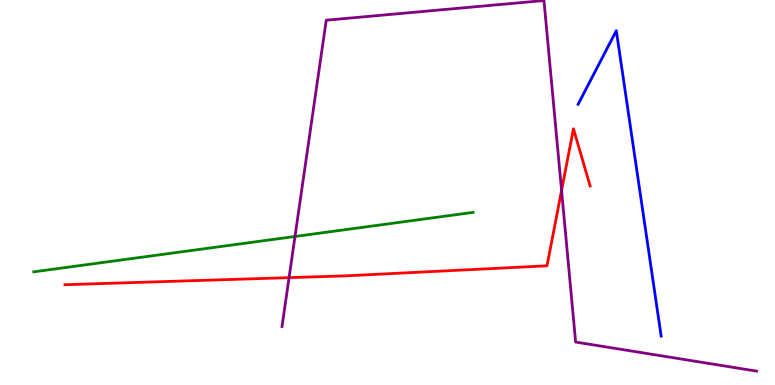[{'lines': ['blue', 'red'], 'intersections': []}, {'lines': ['green', 'red'], 'intersections': []}, {'lines': ['purple', 'red'], 'intersections': [{'x': 3.73, 'y': 2.79}, {'x': 7.25, 'y': 5.05}]}, {'lines': ['blue', 'green'], 'intersections': []}, {'lines': ['blue', 'purple'], 'intersections': []}, {'lines': ['green', 'purple'], 'intersections': [{'x': 3.81, 'y': 3.86}]}]